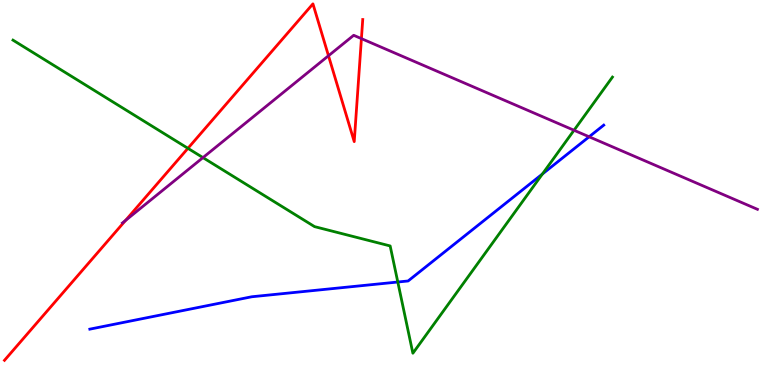[{'lines': ['blue', 'red'], 'intersections': []}, {'lines': ['green', 'red'], 'intersections': [{'x': 2.42, 'y': 6.15}]}, {'lines': ['purple', 'red'], 'intersections': [{'x': 1.62, 'y': 4.27}, {'x': 4.24, 'y': 8.55}, {'x': 4.66, 'y': 9.0}]}, {'lines': ['blue', 'green'], 'intersections': [{'x': 5.13, 'y': 2.67}, {'x': 7.0, 'y': 5.48}]}, {'lines': ['blue', 'purple'], 'intersections': [{'x': 7.6, 'y': 6.45}]}, {'lines': ['green', 'purple'], 'intersections': [{'x': 2.62, 'y': 5.91}, {'x': 7.41, 'y': 6.62}]}]